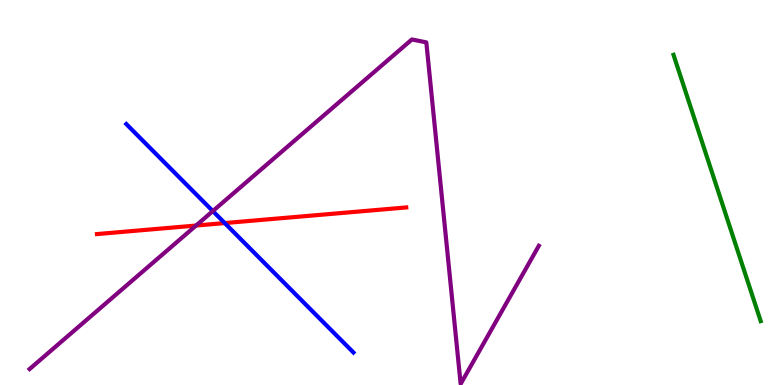[{'lines': ['blue', 'red'], 'intersections': [{'x': 2.9, 'y': 4.21}]}, {'lines': ['green', 'red'], 'intersections': []}, {'lines': ['purple', 'red'], 'intersections': [{'x': 2.53, 'y': 4.14}]}, {'lines': ['blue', 'green'], 'intersections': []}, {'lines': ['blue', 'purple'], 'intersections': [{'x': 2.75, 'y': 4.52}]}, {'lines': ['green', 'purple'], 'intersections': []}]